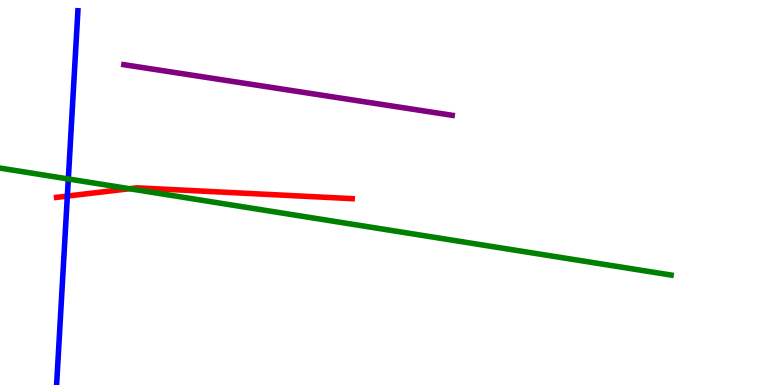[{'lines': ['blue', 'red'], 'intersections': [{'x': 0.869, 'y': 4.91}]}, {'lines': ['green', 'red'], 'intersections': [{'x': 1.67, 'y': 5.1}]}, {'lines': ['purple', 'red'], 'intersections': []}, {'lines': ['blue', 'green'], 'intersections': [{'x': 0.882, 'y': 5.35}]}, {'lines': ['blue', 'purple'], 'intersections': []}, {'lines': ['green', 'purple'], 'intersections': []}]